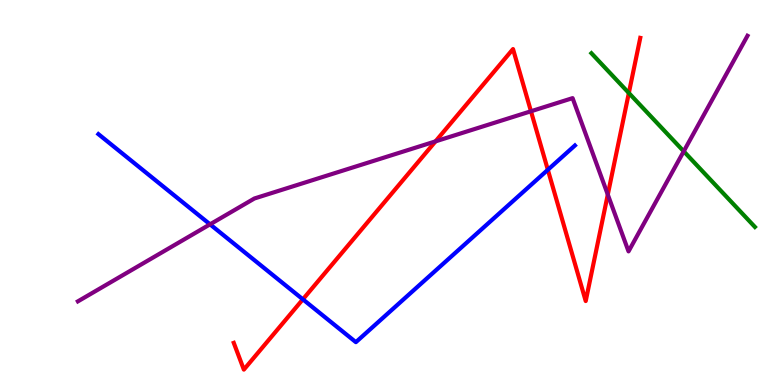[{'lines': ['blue', 'red'], 'intersections': [{'x': 3.91, 'y': 2.23}, {'x': 7.07, 'y': 5.59}]}, {'lines': ['green', 'red'], 'intersections': [{'x': 8.11, 'y': 7.58}]}, {'lines': ['purple', 'red'], 'intersections': [{'x': 5.62, 'y': 6.33}, {'x': 6.85, 'y': 7.11}, {'x': 7.84, 'y': 4.95}]}, {'lines': ['blue', 'green'], 'intersections': []}, {'lines': ['blue', 'purple'], 'intersections': [{'x': 2.71, 'y': 4.17}]}, {'lines': ['green', 'purple'], 'intersections': [{'x': 8.82, 'y': 6.07}]}]